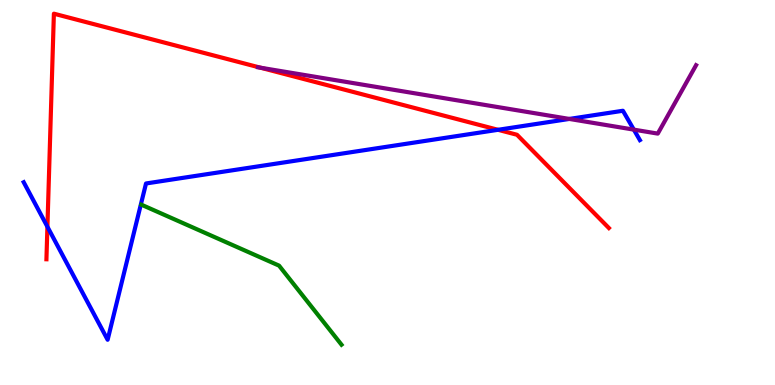[{'lines': ['blue', 'red'], 'intersections': [{'x': 0.612, 'y': 4.11}, {'x': 6.43, 'y': 6.63}]}, {'lines': ['green', 'red'], 'intersections': []}, {'lines': ['purple', 'red'], 'intersections': [{'x': 3.36, 'y': 8.24}]}, {'lines': ['blue', 'green'], 'intersections': []}, {'lines': ['blue', 'purple'], 'intersections': [{'x': 7.35, 'y': 6.91}, {'x': 8.18, 'y': 6.63}]}, {'lines': ['green', 'purple'], 'intersections': []}]